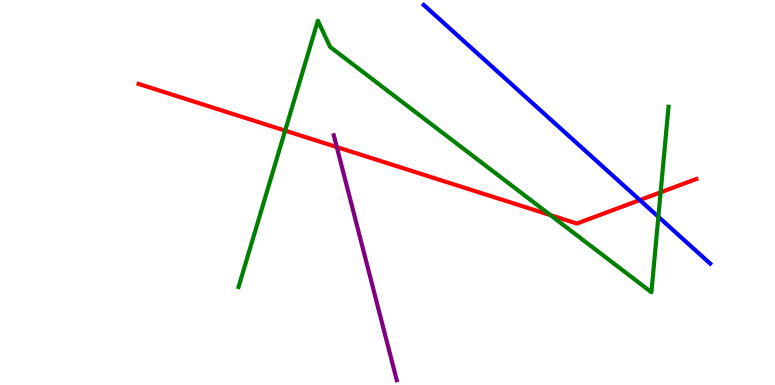[{'lines': ['blue', 'red'], 'intersections': [{'x': 8.26, 'y': 4.8}]}, {'lines': ['green', 'red'], 'intersections': [{'x': 3.68, 'y': 6.61}, {'x': 7.1, 'y': 4.41}, {'x': 8.52, 'y': 5.0}]}, {'lines': ['purple', 'red'], 'intersections': [{'x': 4.35, 'y': 6.18}]}, {'lines': ['blue', 'green'], 'intersections': [{'x': 8.49, 'y': 4.37}]}, {'lines': ['blue', 'purple'], 'intersections': []}, {'lines': ['green', 'purple'], 'intersections': []}]